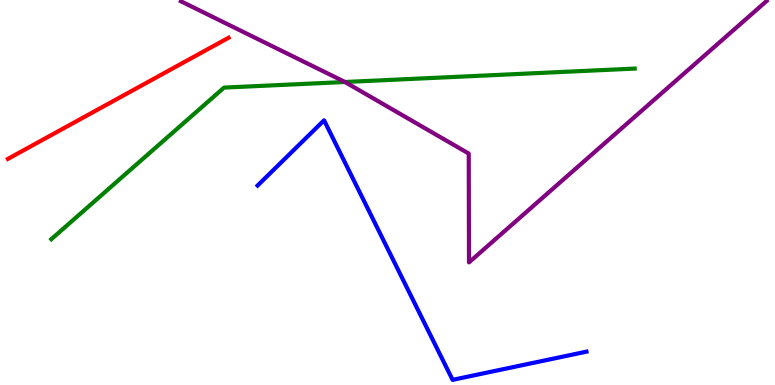[{'lines': ['blue', 'red'], 'intersections': []}, {'lines': ['green', 'red'], 'intersections': []}, {'lines': ['purple', 'red'], 'intersections': []}, {'lines': ['blue', 'green'], 'intersections': []}, {'lines': ['blue', 'purple'], 'intersections': []}, {'lines': ['green', 'purple'], 'intersections': [{'x': 4.45, 'y': 7.87}]}]